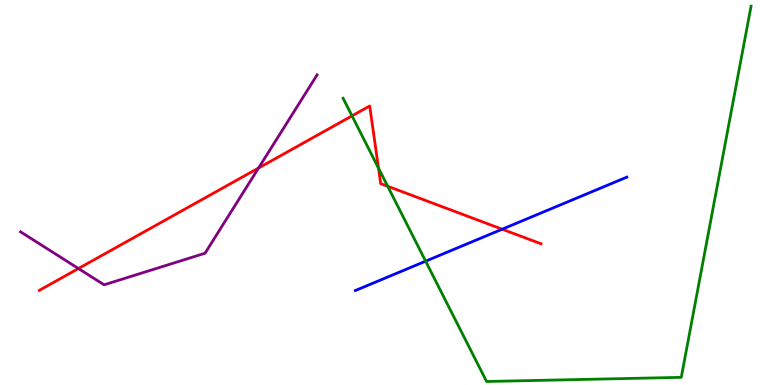[{'lines': ['blue', 'red'], 'intersections': [{'x': 6.48, 'y': 4.05}]}, {'lines': ['green', 'red'], 'intersections': [{'x': 4.54, 'y': 6.99}, {'x': 4.88, 'y': 5.63}, {'x': 5.0, 'y': 5.16}]}, {'lines': ['purple', 'red'], 'intersections': [{'x': 1.01, 'y': 3.03}, {'x': 3.34, 'y': 5.64}]}, {'lines': ['blue', 'green'], 'intersections': [{'x': 5.49, 'y': 3.22}]}, {'lines': ['blue', 'purple'], 'intersections': []}, {'lines': ['green', 'purple'], 'intersections': []}]